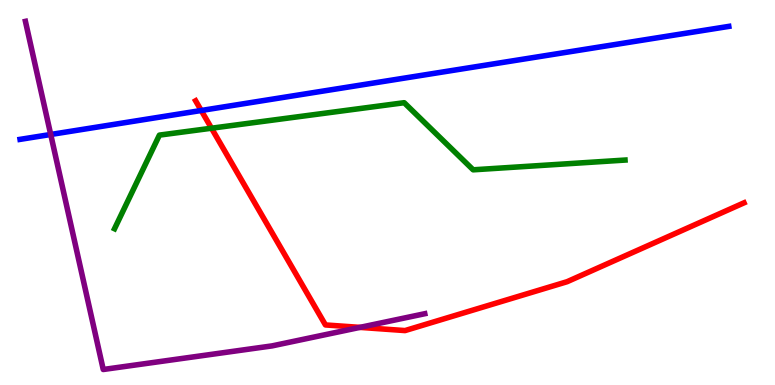[{'lines': ['blue', 'red'], 'intersections': [{'x': 2.6, 'y': 7.13}]}, {'lines': ['green', 'red'], 'intersections': [{'x': 2.73, 'y': 6.67}]}, {'lines': ['purple', 'red'], 'intersections': [{'x': 4.64, 'y': 1.5}]}, {'lines': ['blue', 'green'], 'intersections': []}, {'lines': ['blue', 'purple'], 'intersections': [{'x': 0.654, 'y': 6.51}]}, {'lines': ['green', 'purple'], 'intersections': []}]